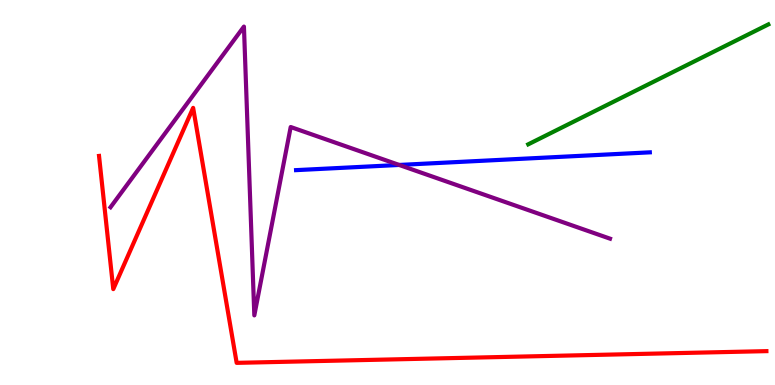[{'lines': ['blue', 'red'], 'intersections': []}, {'lines': ['green', 'red'], 'intersections': []}, {'lines': ['purple', 'red'], 'intersections': []}, {'lines': ['blue', 'green'], 'intersections': []}, {'lines': ['blue', 'purple'], 'intersections': [{'x': 5.15, 'y': 5.72}]}, {'lines': ['green', 'purple'], 'intersections': []}]